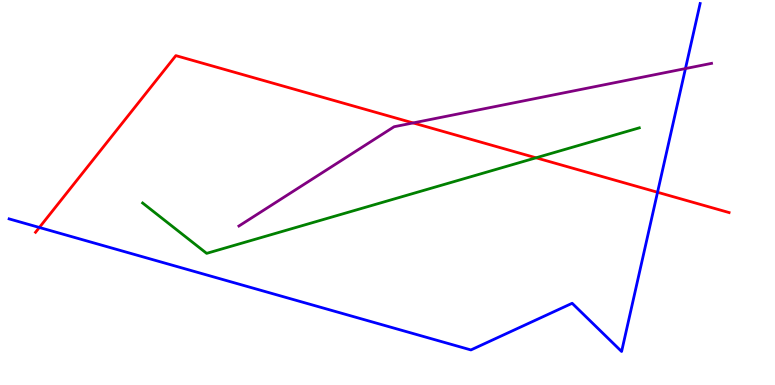[{'lines': ['blue', 'red'], 'intersections': [{'x': 0.508, 'y': 4.09}, {'x': 8.48, 'y': 5.01}]}, {'lines': ['green', 'red'], 'intersections': [{'x': 6.92, 'y': 5.9}]}, {'lines': ['purple', 'red'], 'intersections': [{'x': 5.33, 'y': 6.81}]}, {'lines': ['blue', 'green'], 'intersections': []}, {'lines': ['blue', 'purple'], 'intersections': [{'x': 8.84, 'y': 8.22}]}, {'lines': ['green', 'purple'], 'intersections': []}]